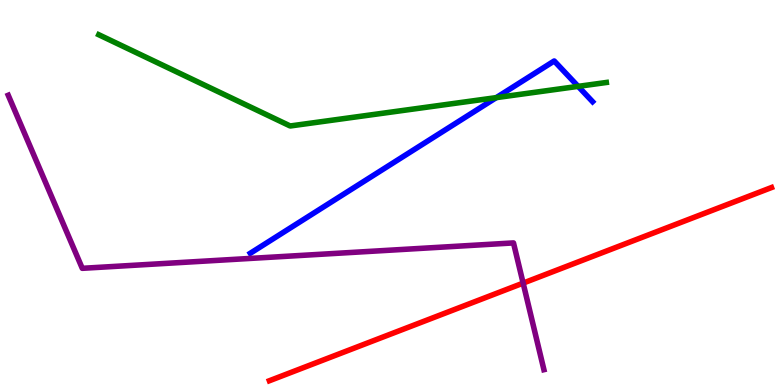[{'lines': ['blue', 'red'], 'intersections': []}, {'lines': ['green', 'red'], 'intersections': []}, {'lines': ['purple', 'red'], 'intersections': [{'x': 6.75, 'y': 2.65}]}, {'lines': ['blue', 'green'], 'intersections': [{'x': 6.4, 'y': 7.46}, {'x': 7.46, 'y': 7.76}]}, {'lines': ['blue', 'purple'], 'intersections': []}, {'lines': ['green', 'purple'], 'intersections': []}]